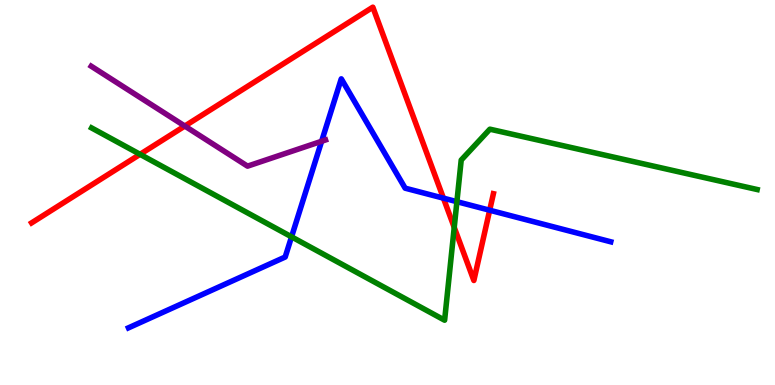[{'lines': ['blue', 'red'], 'intersections': [{'x': 5.72, 'y': 4.85}, {'x': 6.32, 'y': 4.54}]}, {'lines': ['green', 'red'], 'intersections': [{'x': 1.81, 'y': 5.99}, {'x': 5.86, 'y': 4.09}]}, {'lines': ['purple', 'red'], 'intersections': [{'x': 2.38, 'y': 6.73}]}, {'lines': ['blue', 'green'], 'intersections': [{'x': 3.76, 'y': 3.85}, {'x': 5.9, 'y': 4.76}]}, {'lines': ['blue', 'purple'], 'intersections': [{'x': 4.15, 'y': 6.33}]}, {'lines': ['green', 'purple'], 'intersections': []}]